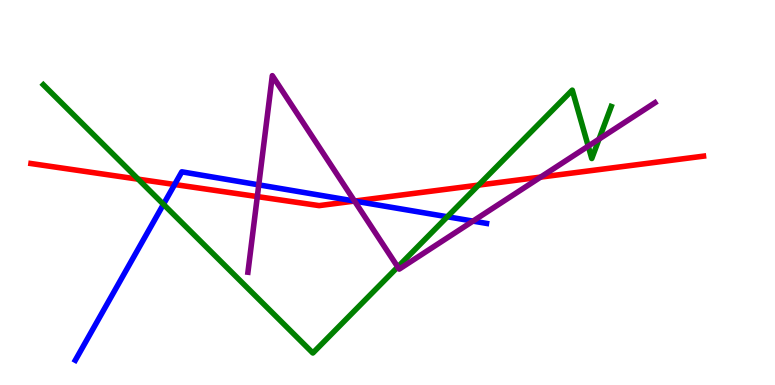[{'lines': ['blue', 'red'], 'intersections': [{'x': 2.25, 'y': 5.21}, {'x': 4.57, 'y': 4.78}]}, {'lines': ['green', 'red'], 'intersections': [{'x': 1.78, 'y': 5.35}, {'x': 6.17, 'y': 5.19}]}, {'lines': ['purple', 'red'], 'intersections': [{'x': 3.32, 'y': 4.89}, {'x': 4.57, 'y': 4.78}, {'x': 6.98, 'y': 5.4}]}, {'lines': ['blue', 'green'], 'intersections': [{'x': 2.11, 'y': 4.69}, {'x': 5.77, 'y': 4.37}]}, {'lines': ['blue', 'purple'], 'intersections': [{'x': 3.34, 'y': 5.2}, {'x': 4.57, 'y': 4.78}, {'x': 6.1, 'y': 4.26}]}, {'lines': ['green', 'purple'], 'intersections': [{'x': 5.13, 'y': 3.07}, {'x': 7.59, 'y': 6.2}, {'x': 7.73, 'y': 6.39}]}]